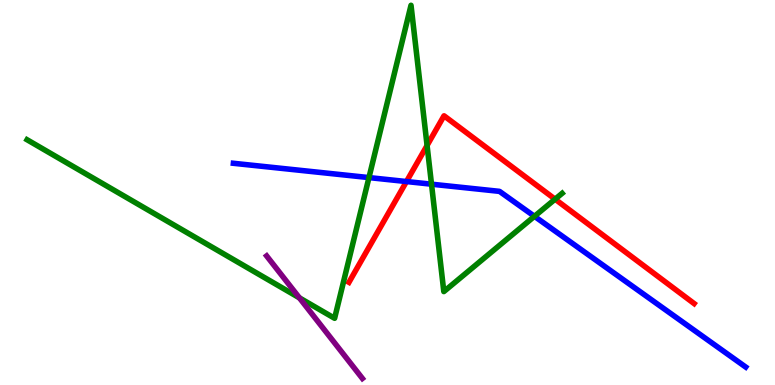[{'lines': ['blue', 'red'], 'intersections': [{'x': 5.24, 'y': 5.28}]}, {'lines': ['green', 'red'], 'intersections': [{'x': 5.51, 'y': 6.22}, {'x': 7.16, 'y': 4.83}]}, {'lines': ['purple', 'red'], 'intersections': []}, {'lines': ['blue', 'green'], 'intersections': [{'x': 4.76, 'y': 5.39}, {'x': 5.57, 'y': 5.22}, {'x': 6.9, 'y': 4.38}]}, {'lines': ['blue', 'purple'], 'intersections': []}, {'lines': ['green', 'purple'], 'intersections': [{'x': 3.86, 'y': 2.26}]}]